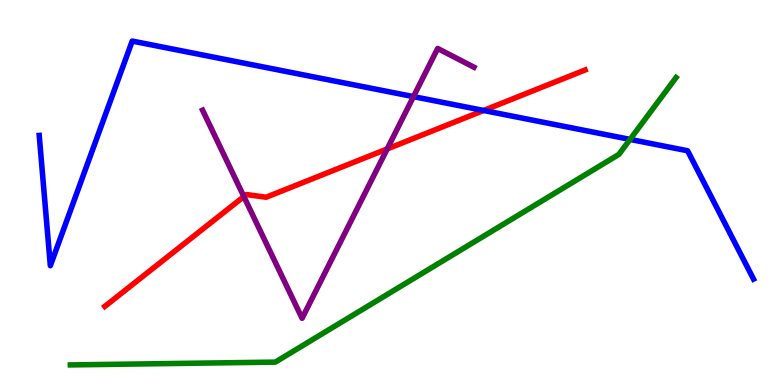[{'lines': ['blue', 'red'], 'intersections': [{'x': 6.24, 'y': 7.13}]}, {'lines': ['green', 'red'], 'intersections': []}, {'lines': ['purple', 'red'], 'intersections': [{'x': 3.15, 'y': 4.89}, {'x': 5.0, 'y': 6.13}]}, {'lines': ['blue', 'green'], 'intersections': [{'x': 8.13, 'y': 6.38}]}, {'lines': ['blue', 'purple'], 'intersections': [{'x': 5.34, 'y': 7.49}]}, {'lines': ['green', 'purple'], 'intersections': []}]